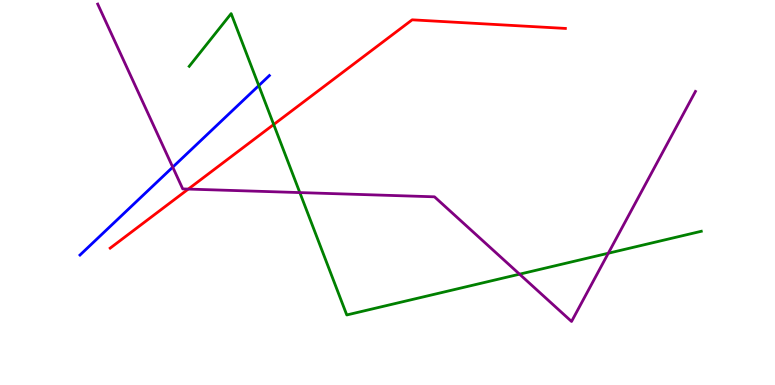[{'lines': ['blue', 'red'], 'intersections': []}, {'lines': ['green', 'red'], 'intersections': [{'x': 3.53, 'y': 6.77}]}, {'lines': ['purple', 'red'], 'intersections': [{'x': 2.43, 'y': 5.09}]}, {'lines': ['blue', 'green'], 'intersections': [{'x': 3.34, 'y': 7.78}]}, {'lines': ['blue', 'purple'], 'intersections': [{'x': 2.23, 'y': 5.66}]}, {'lines': ['green', 'purple'], 'intersections': [{'x': 3.87, 'y': 5.0}, {'x': 6.7, 'y': 2.88}, {'x': 7.85, 'y': 3.42}]}]